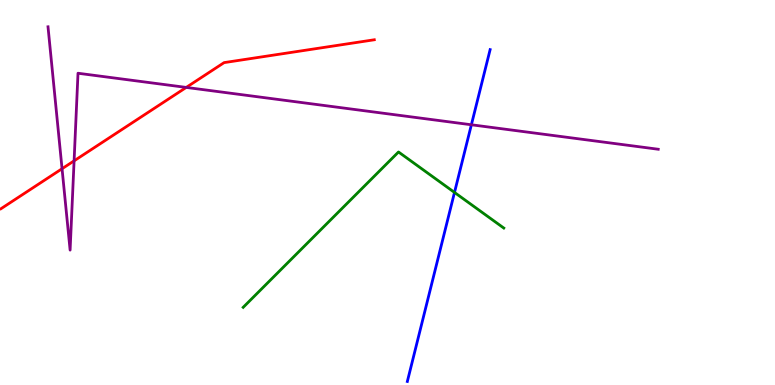[{'lines': ['blue', 'red'], 'intersections': []}, {'lines': ['green', 'red'], 'intersections': []}, {'lines': ['purple', 'red'], 'intersections': [{'x': 0.801, 'y': 5.62}, {'x': 0.956, 'y': 5.82}, {'x': 2.4, 'y': 7.73}]}, {'lines': ['blue', 'green'], 'intersections': [{'x': 5.86, 'y': 5.0}]}, {'lines': ['blue', 'purple'], 'intersections': [{'x': 6.08, 'y': 6.76}]}, {'lines': ['green', 'purple'], 'intersections': []}]